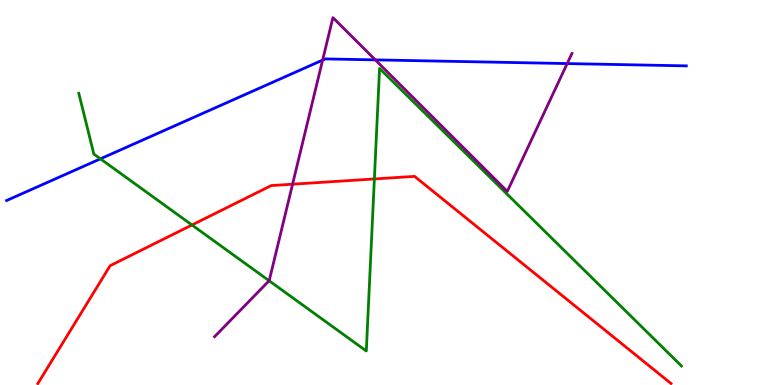[{'lines': ['blue', 'red'], 'intersections': []}, {'lines': ['green', 'red'], 'intersections': [{'x': 2.48, 'y': 4.16}, {'x': 4.83, 'y': 5.35}]}, {'lines': ['purple', 'red'], 'intersections': [{'x': 3.78, 'y': 5.22}]}, {'lines': ['blue', 'green'], 'intersections': [{'x': 1.3, 'y': 5.87}]}, {'lines': ['blue', 'purple'], 'intersections': [{'x': 4.16, 'y': 8.44}, {'x': 4.84, 'y': 8.44}, {'x': 7.32, 'y': 8.35}]}, {'lines': ['green', 'purple'], 'intersections': [{'x': 3.47, 'y': 2.71}]}]